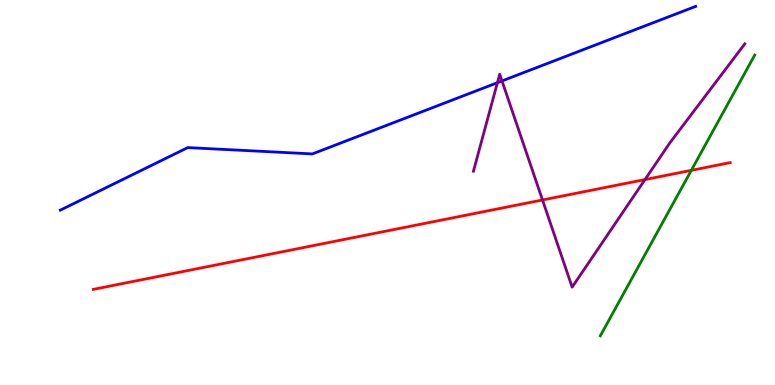[{'lines': ['blue', 'red'], 'intersections': []}, {'lines': ['green', 'red'], 'intersections': [{'x': 8.92, 'y': 5.58}]}, {'lines': ['purple', 'red'], 'intersections': [{'x': 7.0, 'y': 4.81}, {'x': 8.32, 'y': 5.34}]}, {'lines': ['blue', 'green'], 'intersections': []}, {'lines': ['blue', 'purple'], 'intersections': [{'x': 6.42, 'y': 7.85}, {'x': 6.48, 'y': 7.9}]}, {'lines': ['green', 'purple'], 'intersections': []}]